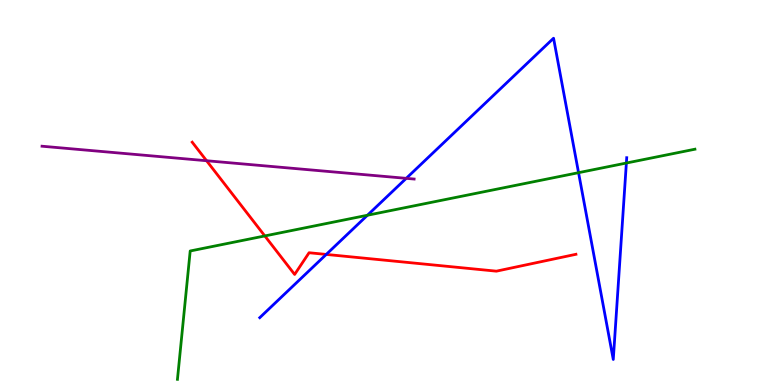[{'lines': ['blue', 'red'], 'intersections': [{'x': 4.21, 'y': 3.39}]}, {'lines': ['green', 'red'], 'intersections': [{'x': 3.42, 'y': 3.87}]}, {'lines': ['purple', 'red'], 'intersections': [{'x': 2.67, 'y': 5.83}]}, {'lines': ['blue', 'green'], 'intersections': [{'x': 4.74, 'y': 4.41}, {'x': 7.47, 'y': 5.51}, {'x': 8.08, 'y': 5.77}]}, {'lines': ['blue', 'purple'], 'intersections': [{'x': 5.24, 'y': 5.37}]}, {'lines': ['green', 'purple'], 'intersections': []}]